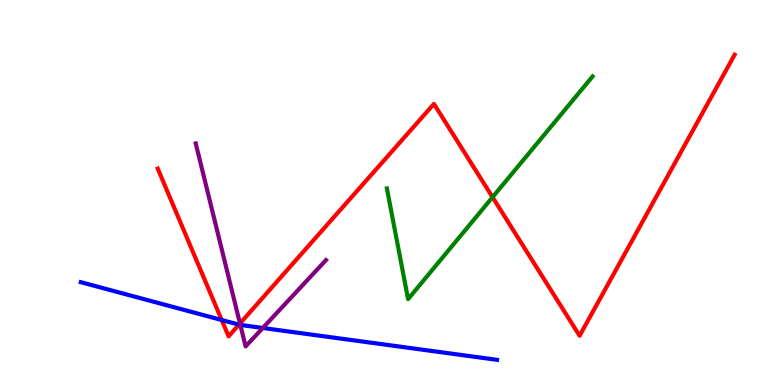[{'lines': ['blue', 'red'], 'intersections': [{'x': 2.86, 'y': 1.69}, {'x': 3.08, 'y': 1.57}]}, {'lines': ['green', 'red'], 'intersections': [{'x': 6.36, 'y': 4.88}]}, {'lines': ['purple', 'red'], 'intersections': [{'x': 3.1, 'y': 1.6}]}, {'lines': ['blue', 'green'], 'intersections': []}, {'lines': ['blue', 'purple'], 'intersections': [{'x': 3.1, 'y': 1.56}, {'x': 3.39, 'y': 1.48}]}, {'lines': ['green', 'purple'], 'intersections': []}]